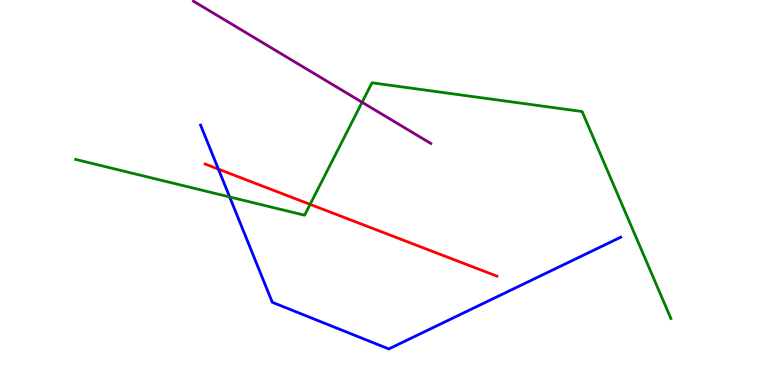[{'lines': ['blue', 'red'], 'intersections': [{'x': 2.82, 'y': 5.61}]}, {'lines': ['green', 'red'], 'intersections': [{'x': 4.0, 'y': 4.69}]}, {'lines': ['purple', 'red'], 'intersections': []}, {'lines': ['blue', 'green'], 'intersections': [{'x': 2.96, 'y': 4.88}]}, {'lines': ['blue', 'purple'], 'intersections': []}, {'lines': ['green', 'purple'], 'intersections': [{'x': 4.67, 'y': 7.34}]}]